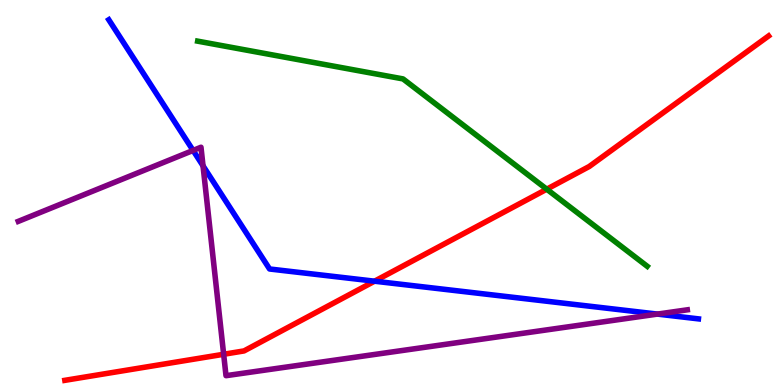[{'lines': ['blue', 'red'], 'intersections': [{'x': 4.83, 'y': 2.7}]}, {'lines': ['green', 'red'], 'intersections': [{'x': 7.05, 'y': 5.09}]}, {'lines': ['purple', 'red'], 'intersections': [{'x': 2.89, 'y': 0.798}]}, {'lines': ['blue', 'green'], 'intersections': []}, {'lines': ['blue', 'purple'], 'intersections': [{'x': 2.49, 'y': 6.09}, {'x': 2.62, 'y': 5.69}, {'x': 8.48, 'y': 1.84}]}, {'lines': ['green', 'purple'], 'intersections': []}]